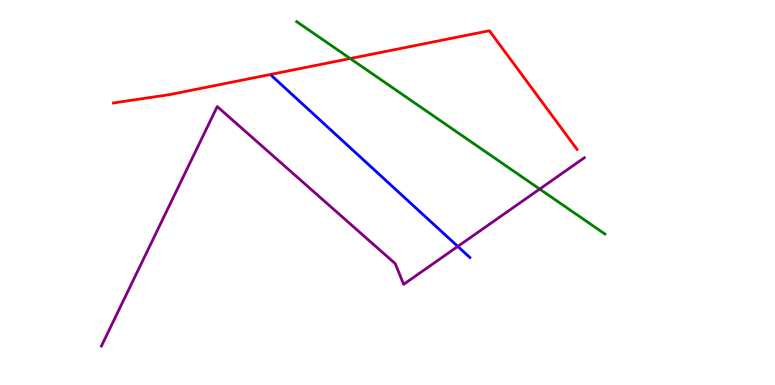[{'lines': ['blue', 'red'], 'intersections': []}, {'lines': ['green', 'red'], 'intersections': [{'x': 4.52, 'y': 8.48}]}, {'lines': ['purple', 'red'], 'intersections': []}, {'lines': ['blue', 'green'], 'intersections': []}, {'lines': ['blue', 'purple'], 'intersections': [{'x': 5.91, 'y': 3.6}]}, {'lines': ['green', 'purple'], 'intersections': [{'x': 6.96, 'y': 5.09}]}]